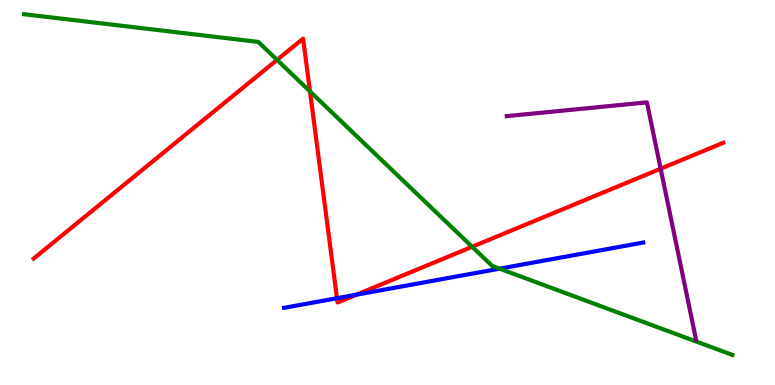[{'lines': ['blue', 'red'], 'intersections': [{'x': 4.35, 'y': 2.25}, {'x': 4.6, 'y': 2.35}]}, {'lines': ['green', 'red'], 'intersections': [{'x': 3.57, 'y': 8.44}, {'x': 4.0, 'y': 7.63}, {'x': 6.09, 'y': 3.59}]}, {'lines': ['purple', 'red'], 'intersections': [{'x': 8.52, 'y': 5.62}]}, {'lines': ['blue', 'green'], 'intersections': [{'x': 6.45, 'y': 3.02}]}, {'lines': ['blue', 'purple'], 'intersections': []}, {'lines': ['green', 'purple'], 'intersections': []}]